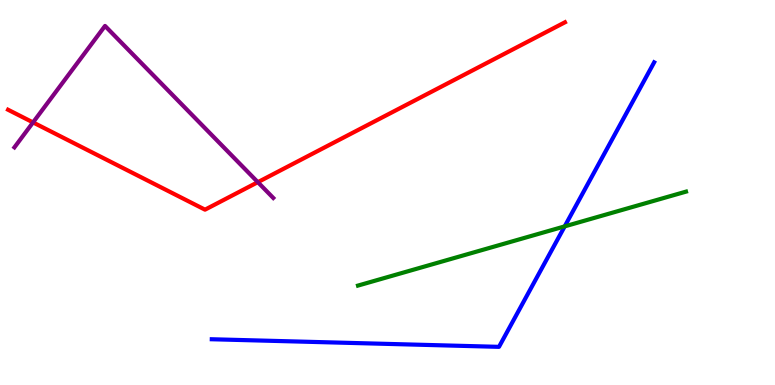[{'lines': ['blue', 'red'], 'intersections': []}, {'lines': ['green', 'red'], 'intersections': []}, {'lines': ['purple', 'red'], 'intersections': [{'x': 0.426, 'y': 6.82}, {'x': 3.33, 'y': 5.27}]}, {'lines': ['blue', 'green'], 'intersections': [{'x': 7.29, 'y': 4.12}]}, {'lines': ['blue', 'purple'], 'intersections': []}, {'lines': ['green', 'purple'], 'intersections': []}]